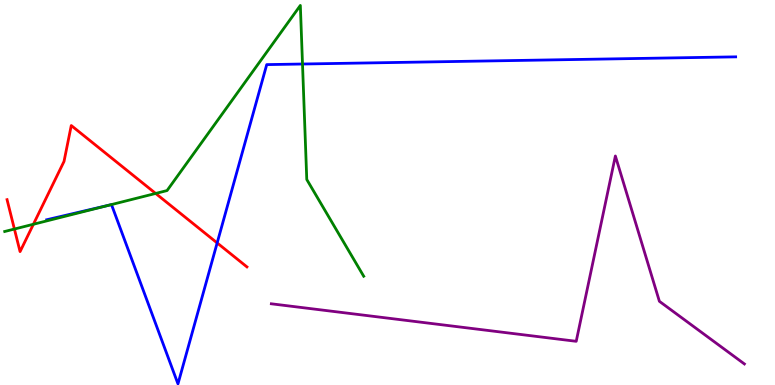[{'lines': ['blue', 'red'], 'intersections': [{'x': 2.8, 'y': 3.69}]}, {'lines': ['green', 'red'], 'intersections': [{'x': 0.186, 'y': 4.05}, {'x': 0.431, 'y': 4.18}, {'x': 2.01, 'y': 4.98}]}, {'lines': ['purple', 'red'], 'intersections': []}, {'lines': ['blue', 'green'], 'intersections': [{'x': 1.43, 'y': 4.68}, {'x': 3.9, 'y': 8.34}]}, {'lines': ['blue', 'purple'], 'intersections': []}, {'lines': ['green', 'purple'], 'intersections': []}]